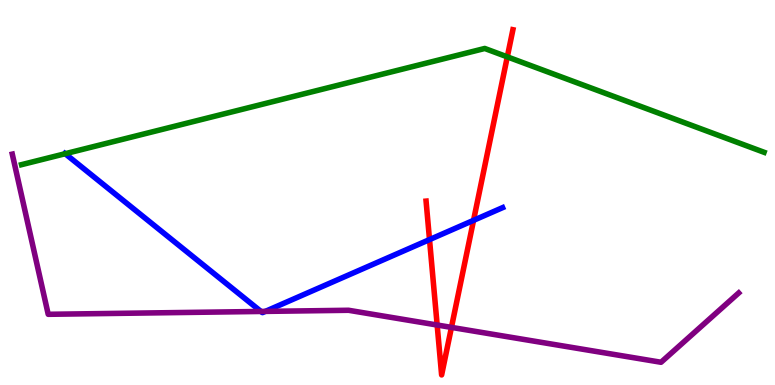[{'lines': ['blue', 'red'], 'intersections': [{'x': 5.54, 'y': 3.78}, {'x': 6.11, 'y': 4.28}]}, {'lines': ['green', 'red'], 'intersections': [{'x': 6.55, 'y': 8.52}]}, {'lines': ['purple', 'red'], 'intersections': [{'x': 5.64, 'y': 1.56}, {'x': 5.83, 'y': 1.5}]}, {'lines': ['blue', 'green'], 'intersections': [{'x': 0.841, 'y': 6.01}]}, {'lines': ['blue', 'purple'], 'intersections': [{'x': 3.37, 'y': 1.91}, {'x': 3.42, 'y': 1.91}]}, {'lines': ['green', 'purple'], 'intersections': []}]